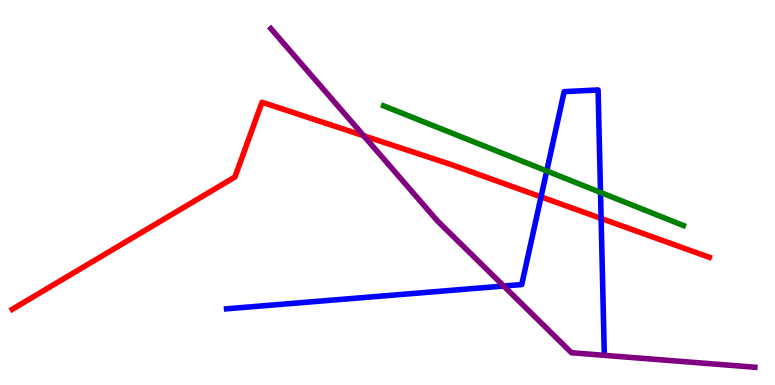[{'lines': ['blue', 'red'], 'intersections': [{'x': 6.98, 'y': 4.89}, {'x': 7.76, 'y': 4.33}]}, {'lines': ['green', 'red'], 'intersections': []}, {'lines': ['purple', 'red'], 'intersections': [{'x': 4.69, 'y': 6.47}]}, {'lines': ['blue', 'green'], 'intersections': [{'x': 7.05, 'y': 5.56}, {'x': 7.75, 'y': 5.0}]}, {'lines': ['blue', 'purple'], 'intersections': [{'x': 6.5, 'y': 2.57}]}, {'lines': ['green', 'purple'], 'intersections': []}]